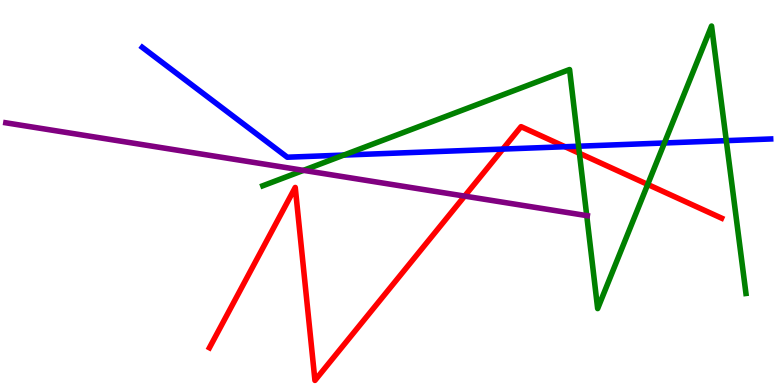[{'lines': ['blue', 'red'], 'intersections': [{'x': 6.49, 'y': 6.13}, {'x': 7.29, 'y': 6.19}]}, {'lines': ['green', 'red'], 'intersections': [{'x': 7.48, 'y': 6.02}, {'x': 8.36, 'y': 5.21}]}, {'lines': ['purple', 'red'], 'intersections': [{'x': 6.0, 'y': 4.91}]}, {'lines': ['blue', 'green'], 'intersections': [{'x': 4.44, 'y': 5.97}, {'x': 7.47, 'y': 6.2}, {'x': 8.57, 'y': 6.29}, {'x': 9.37, 'y': 6.35}]}, {'lines': ['blue', 'purple'], 'intersections': []}, {'lines': ['green', 'purple'], 'intersections': [{'x': 3.92, 'y': 5.58}, {'x': 7.57, 'y': 4.4}]}]